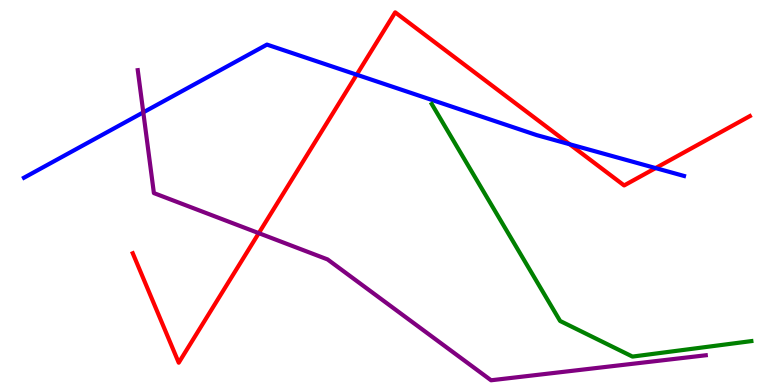[{'lines': ['blue', 'red'], 'intersections': [{'x': 4.6, 'y': 8.06}, {'x': 7.35, 'y': 6.25}, {'x': 8.46, 'y': 5.63}]}, {'lines': ['green', 'red'], 'intersections': []}, {'lines': ['purple', 'red'], 'intersections': [{'x': 3.34, 'y': 3.94}]}, {'lines': ['blue', 'green'], 'intersections': []}, {'lines': ['blue', 'purple'], 'intersections': [{'x': 1.85, 'y': 7.08}]}, {'lines': ['green', 'purple'], 'intersections': []}]